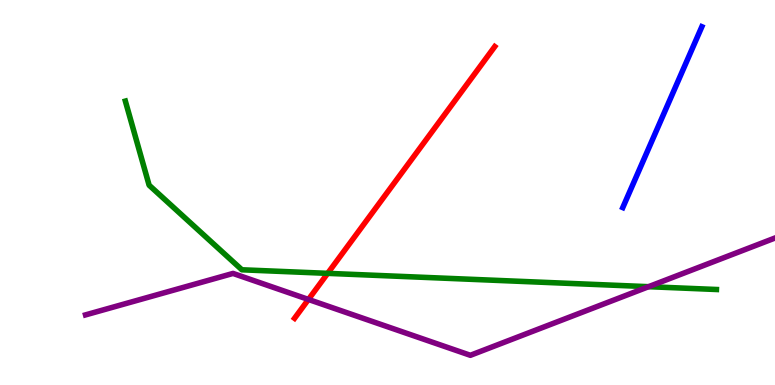[{'lines': ['blue', 'red'], 'intersections': []}, {'lines': ['green', 'red'], 'intersections': [{'x': 4.23, 'y': 2.9}]}, {'lines': ['purple', 'red'], 'intersections': [{'x': 3.98, 'y': 2.22}]}, {'lines': ['blue', 'green'], 'intersections': []}, {'lines': ['blue', 'purple'], 'intersections': []}, {'lines': ['green', 'purple'], 'intersections': [{'x': 8.37, 'y': 2.55}]}]